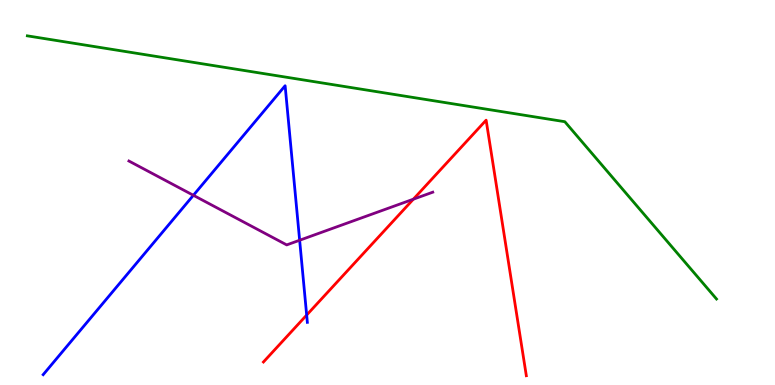[{'lines': ['blue', 'red'], 'intersections': [{'x': 3.96, 'y': 1.82}]}, {'lines': ['green', 'red'], 'intersections': []}, {'lines': ['purple', 'red'], 'intersections': [{'x': 5.33, 'y': 4.83}]}, {'lines': ['blue', 'green'], 'intersections': []}, {'lines': ['blue', 'purple'], 'intersections': [{'x': 2.5, 'y': 4.93}, {'x': 3.87, 'y': 3.76}]}, {'lines': ['green', 'purple'], 'intersections': []}]